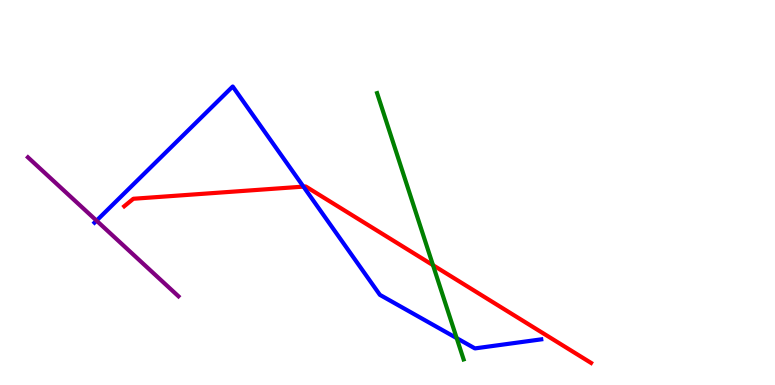[{'lines': ['blue', 'red'], 'intersections': [{'x': 3.92, 'y': 5.15}]}, {'lines': ['green', 'red'], 'intersections': [{'x': 5.59, 'y': 3.11}]}, {'lines': ['purple', 'red'], 'intersections': []}, {'lines': ['blue', 'green'], 'intersections': [{'x': 5.89, 'y': 1.22}]}, {'lines': ['blue', 'purple'], 'intersections': [{'x': 1.25, 'y': 4.27}]}, {'lines': ['green', 'purple'], 'intersections': []}]